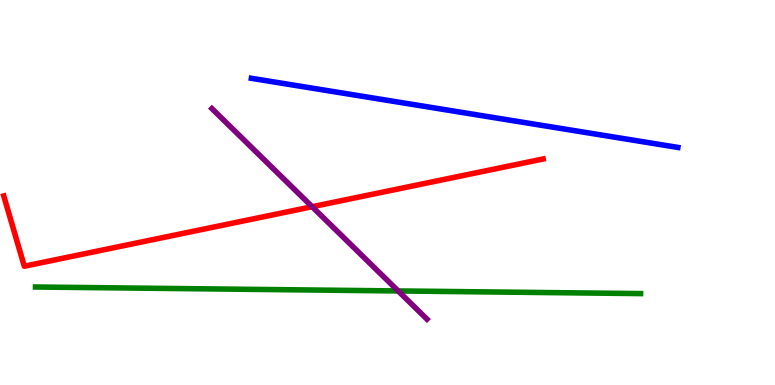[{'lines': ['blue', 'red'], 'intersections': []}, {'lines': ['green', 'red'], 'intersections': []}, {'lines': ['purple', 'red'], 'intersections': [{'x': 4.03, 'y': 4.63}]}, {'lines': ['blue', 'green'], 'intersections': []}, {'lines': ['blue', 'purple'], 'intersections': []}, {'lines': ['green', 'purple'], 'intersections': [{'x': 5.14, 'y': 2.44}]}]